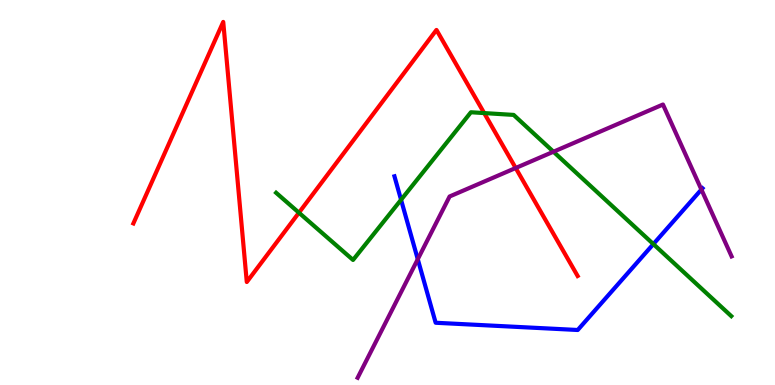[{'lines': ['blue', 'red'], 'intersections': []}, {'lines': ['green', 'red'], 'intersections': [{'x': 3.86, 'y': 4.48}, {'x': 6.25, 'y': 7.06}]}, {'lines': ['purple', 'red'], 'intersections': [{'x': 6.65, 'y': 5.64}]}, {'lines': ['blue', 'green'], 'intersections': [{'x': 5.17, 'y': 4.81}, {'x': 8.43, 'y': 3.66}]}, {'lines': ['blue', 'purple'], 'intersections': [{'x': 5.39, 'y': 3.27}, {'x': 9.05, 'y': 5.08}]}, {'lines': ['green', 'purple'], 'intersections': [{'x': 7.14, 'y': 6.06}]}]